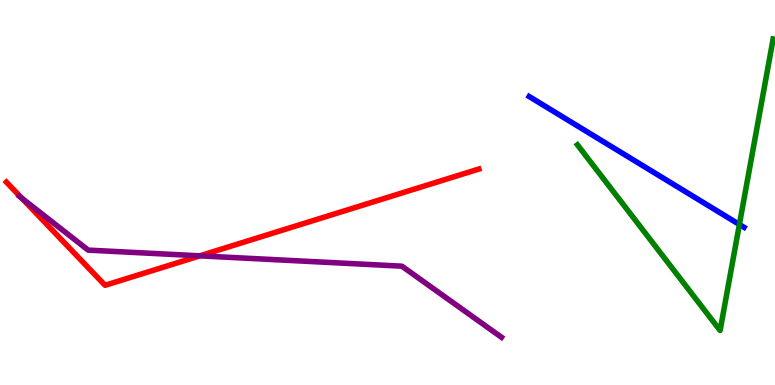[{'lines': ['blue', 'red'], 'intersections': []}, {'lines': ['green', 'red'], 'intersections': []}, {'lines': ['purple', 'red'], 'intersections': [{'x': 0.28, 'y': 4.85}, {'x': 2.58, 'y': 3.36}]}, {'lines': ['blue', 'green'], 'intersections': [{'x': 9.54, 'y': 4.17}]}, {'lines': ['blue', 'purple'], 'intersections': []}, {'lines': ['green', 'purple'], 'intersections': []}]